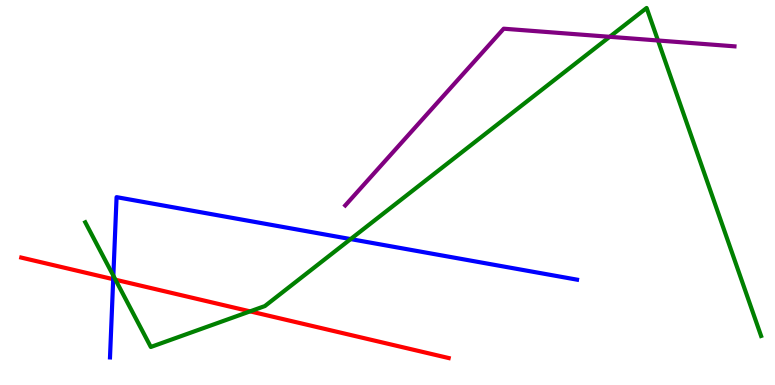[{'lines': ['blue', 'red'], 'intersections': [{'x': 1.46, 'y': 2.75}]}, {'lines': ['green', 'red'], 'intersections': [{'x': 1.49, 'y': 2.73}, {'x': 3.23, 'y': 1.91}]}, {'lines': ['purple', 'red'], 'intersections': []}, {'lines': ['blue', 'green'], 'intersections': [{'x': 1.46, 'y': 2.84}, {'x': 4.52, 'y': 3.79}]}, {'lines': ['blue', 'purple'], 'intersections': []}, {'lines': ['green', 'purple'], 'intersections': [{'x': 7.87, 'y': 9.04}, {'x': 8.49, 'y': 8.95}]}]